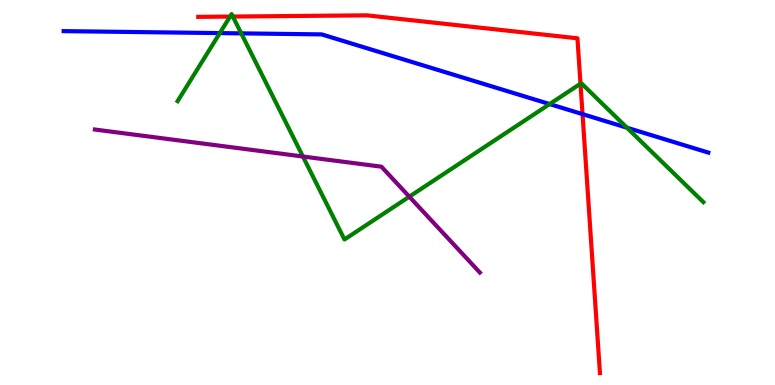[{'lines': ['blue', 'red'], 'intersections': [{'x': 7.52, 'y': 7.04}]}, {'lines': ['green', 'red'], 'intersections': [{'x': 2.97, 'y': 9.57}, {'x': 3.0, 'y': 9.57}, {'x': 7.49, 'y': 7.83}]}, {'lines': ['purple', 'red'], 'intersections': []}, {'lines': ['blue', 'green'], 'intersections': [{'x': 2.84, 'y': 9.14}, {'x': 3.11, 'y': 9.13}, {'x': 7.09, 'y': 7.3}, {'x': 8.09, 'y': 6.68}]}, {'lines': ['blue', 'purple'], 'intersections': []}, {'lines': ['green', 'purple'], 'intersections': [{'x': 3.91, 'y': 5.93}, {'x': 5.28, 'y': 4.89}]}]